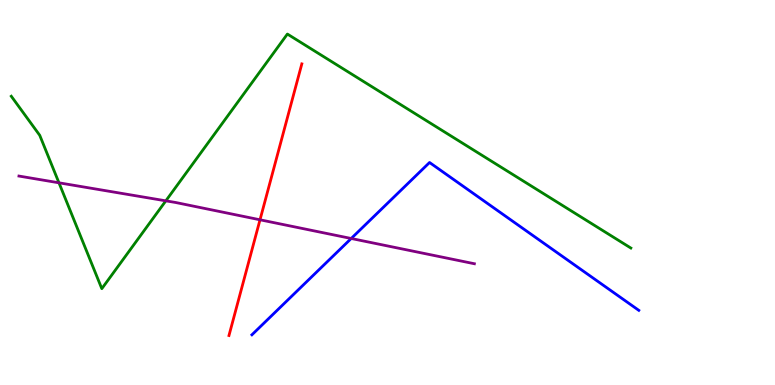[{'lines': ['blue', 'red'], 'intersections': []}, {'lines': ['green', 'red'], 'intersections': []}, {'lines': ['purple', 'red'], 'intersections': [{'x': 3.36, 'y': 4.29}]}, {'lines': ['blue', 'green'], 'intersections': []}, {'lines': ['blue', 'purple'], 'intersections': [{'x': 4.53, 'y': 3.81}]}, {'lines': ['green', 'purple'], 'intersections': [{'x': 0.761, 'y': 5.25}, {'x': 2.14, 'y': 4.78}]}]